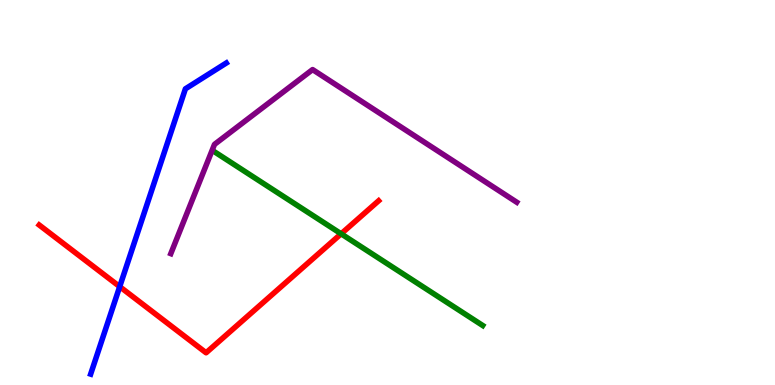[{'lines': ['blue', 'red'], 'intersections': [{'x': 1.54, 'y': 2.55}]}, {'lines': ['green', 'red'], 'intersections': [{'x': 4.4, 'y': 3.93}]}, {'lines': ['purple', 'red'], 'intersections': []}, {'lines': ['blue', 'green'], 'intersections': []}, {'lines': ['blue', 'purple'], 'intersections': []}, {'lines': ['green', 'purple'], 'intersections': []}]